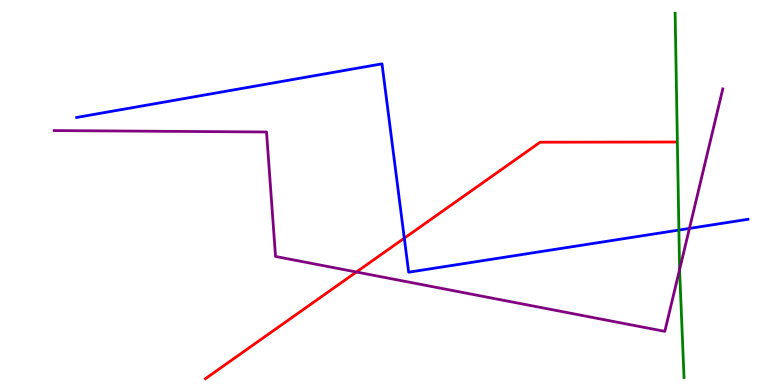[{'lines': ['blue', 'red'], 'intersections': [{'x': 5.22, 'y': 3.81}]}, {'lines': ['green', 'red'], 'intersections': []}, {'lines': ['purple', 'red'], 'intersections': [{'x': 4.6, 'y': 2.93}]}, {'lines': ['blue', 'green'], 'intersections': [{'x': 8.76, 'y': 4.02}]}, {'lines': ['blue', 'purple'], 'intersections': [{'x': 8.9, 'y': 4.07}]}, {'lines': ['green', 'purple'], 'intersections': [{'x': 8.77, 'y': 3.0}]}]